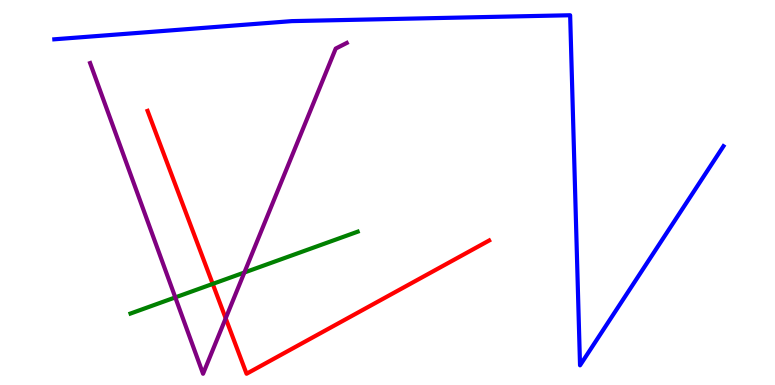[{'lines': ['blue', 'red'], 'intersections': []}, {'lines': ['green', 'red'], 'intersections': [{'x': 2.74, 'y': 2.63}]}, {'lines': ['purple', 'red'], 'intersections': [{'x': 2.91, 'y': 1.73}]}, {'lines': ['blue', 'green'], 'intersections': []}, {'lines': ['blue', 'purple'], 'intersections': []}, {'lines': ['green', 'purple'], 'intersections': [{'x': 2.26, 'y': 2.28}, {'x': 3.15, 'y': 2.92}]}]